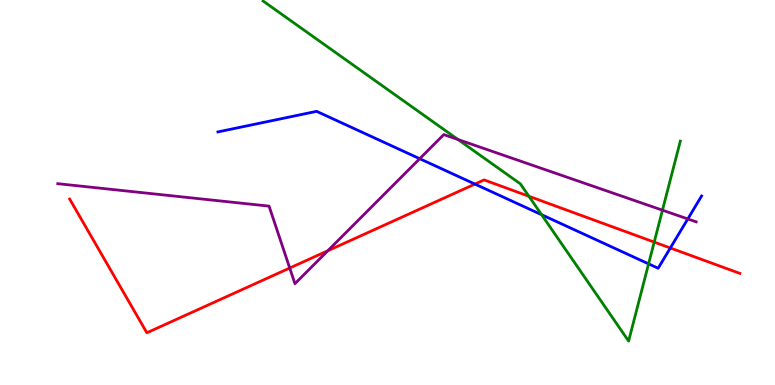[{'lines': ['blue', 'red'], 'intersections': [{'x': 6.13, 'y': 5.22}, {'x': 8.65, 'y': 3.56}]}, {'lines': ['green', 'red'], 'intersections': [{'x': 6.82, 'y': 4.9}, {'x': 8.44, 'y': 3.71}]}, {'lines': ['purple', 'red'], 'intersections': [{'x': 3.74, 'y': 3.04}, {'x': 4.23, 'y': 3.49}]}, {'lines': ['blue', 'green'], 'intersections': [{'x': 6.99, 'y': 4.42}, {'x': 8.37, 'y': 3.15}]}, {'lines': ['blue', 'purple'], 'intersections': [{'x': 5.42, 'y': 5.88}, {'x': 8.87, 'y': 4.31}]}, {'lines': ['green', 'purple'], 'intersections': [{'x': 5.91, 'y': 6.38}, {'x': 8.55, 'y': 4.54}]}]